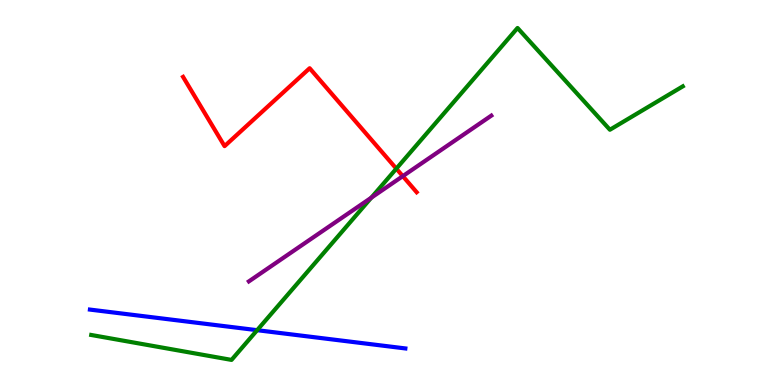[{'lines': ['blue', 'red'], 'intersections': []}, {'lines': ['green', 'red'], 'intersections': [{'x': 5.11, 'y': 5.62}]}, {'lines': ['purple', 'red'], 'intersections': [{'x': 5.2, 'y': 5.42}]}, {'lines': ['blue', 'green'], 'intersections': [{'x': 3.32, 'y': 1.42}]}, {'lines': ['blue', 'purple'], 'intersections': []}, {'lines': ['green', 'purple'], 'intersections': [{'x': 4.79, 'y': 4.87}]}]